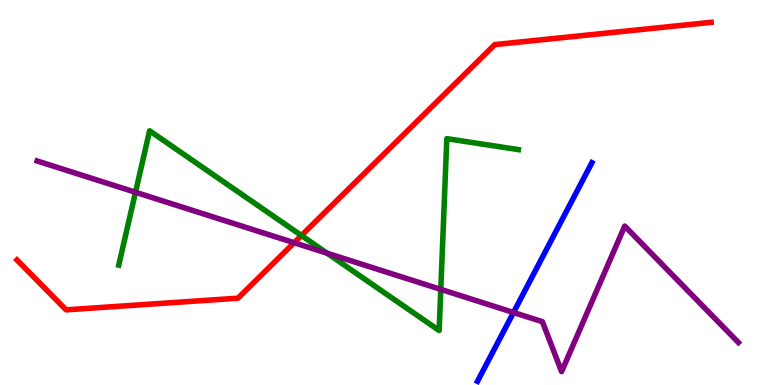[{'lines': ['blue', 'red'], 'intersections': []}, {'lines': ['green', 'red'], 'intersections': [{'x': 3.89, 'y': 3.88}]}, {'lines': ['purple', 'red'], 'intersections': [{'x': 3.8, 'y': 3.7}]}, {'lines': ['blue', 'green'], 'intersections': []}, {'lines': ['blue', 'purple'], 'intersections': [{'x': 6.63, 'y': 1.88}]}, {'lines': ['green', 'purple'], 'intersections': [{'x': 1.75, 'y': 5.01}, {'x': 4.22, 'y': 3.42}, {'x': 5.69, 'y': 2.48}]}]